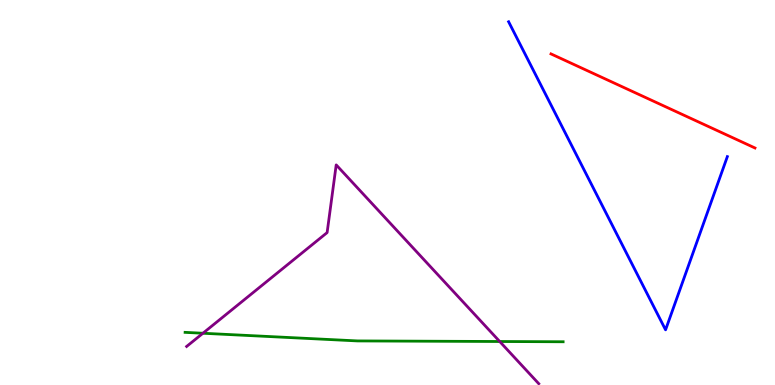[{'lines': ['blue', 'red'], 'intersections': []}, {'lines': ['green', 'red'], 'intersections': []}, {'lines': ['purple', 'red'], 'intersections': []}, {'lines': ['blue', 'green'], 'intersections': []}, {'lines': ['blue', 'purple'], 'intersections': []}, {'lines': ['green', 'purple'], 'intersections': [{'x': 2.62, 'y': 1.34}, {'x': 6.45, 'y': 1.13}]}]